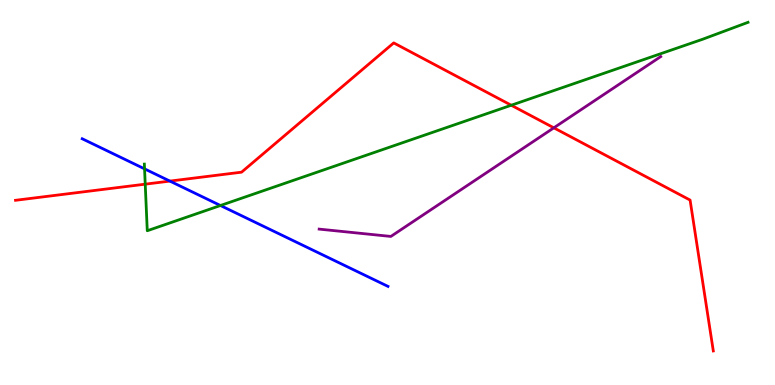[{'lines': ['blue', 'red'], 'intersections': [{'x': 2.19, 'y': 5.3}]}, {'lines': ['green', 'red'], 'intersections': [{'x': 1.87, 'y': 5.22}, {'x': 6.6, 'y': 7.27}]}, {'lines': ['purple', 'red'], 'intersections': [{'x': 7.15, 'y': 6.68}]}, {'lines': ['blue', 'green'], 'intersections': [{'x': 1.87, 'y': 5.61}, {'x': 2.84, 'y': 4.66}]}, {'lines': ['blue', 'purple'], 'intersections': []}, {'lines': ['green', 'purple'], 'intersections': []}]